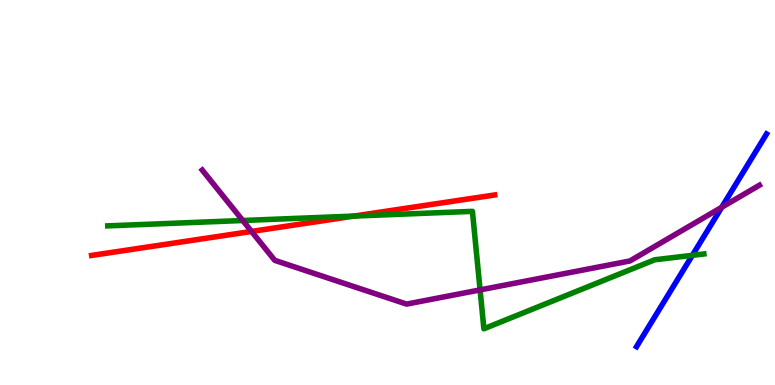[{'lines': ['blue', 'red'], 'intersections': []}, {'lines': ['green', 'red'], 'intersections': [{'x': 4.57, 'y': 4.39}]}, {'lines': ['purple', 'red'], 'intersections': [{'x': 3.25, 'y': 3.99}]}, {'lines': ['blue', 'green'], 'intersections': [{'x': 8.93, 'y': 3.37}]}, {'lines': ['blue', 'purple'], 'intersections': [{'x': 9.31, 'y': 4.62}]}, {'lines': ['green', 'purple'], 'intersections': [{'x': 3.13, 'y': 4.27}, {'x': 6.19, 'y': 2.47}]}]